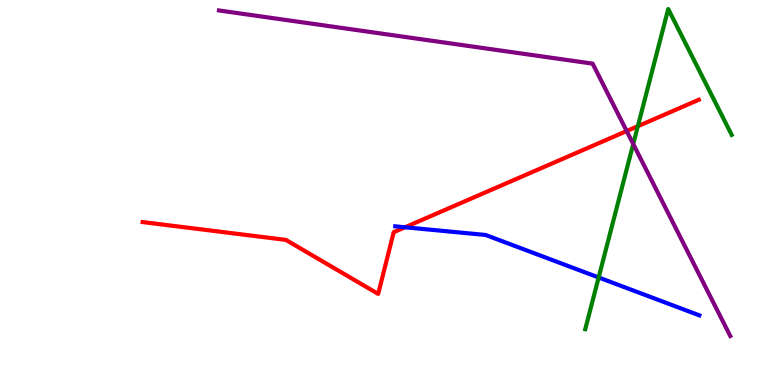[{'lines': ['blue', 'red'], 'intersections': [{'x': 5.23, 'y': 4.1}]}, {'lines': ['green', 'red'], 'intersections': [{'x': 8.23, 'y': 6.72}]}, {'lines': ['purple', 'red'], 'intersections': [{'x': 8.09, 'y': 6.6}]}, {'lines': ['blue', 'green'], 'intersections': [{'x': 7.72, 'y': 2.79}]}, {'lines': ['blue', 'purple'], 'intersections': []}, {'lines': ['green', 'purple'], 'intersections': [{'x': 8.17, 'y': 6.26}]}]